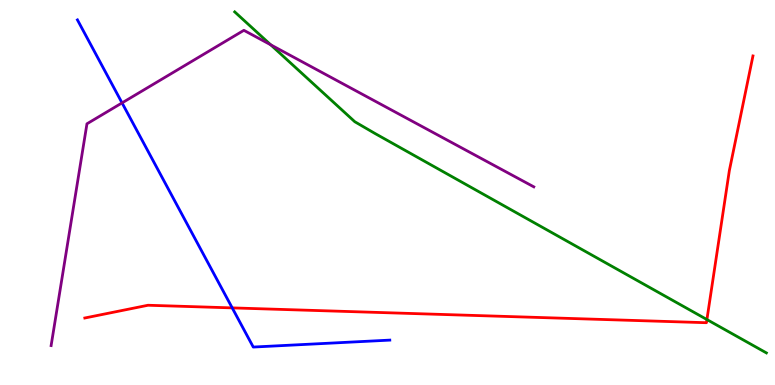[{'lines': ['blue', 'red'], 'intersections': [{'x': 3.0, 'y': 2.0}]}, {'lines': ['green', 'red'], 'intersections': [{'x': 9.12, 'y': 1.7}]}, {'lines': ['purple', 'red'], 'intersections': []}, {'lines': ['blue', 'green'], 'intersections': []}, {'lines': ['blue', 'purple'], 'intersections': [{'x': 1.57, 'y': 7.33}]}, {'lines': ['green', 'purple'], 'intersections': [{'x': 3.49, 'y': 8.84}]}]